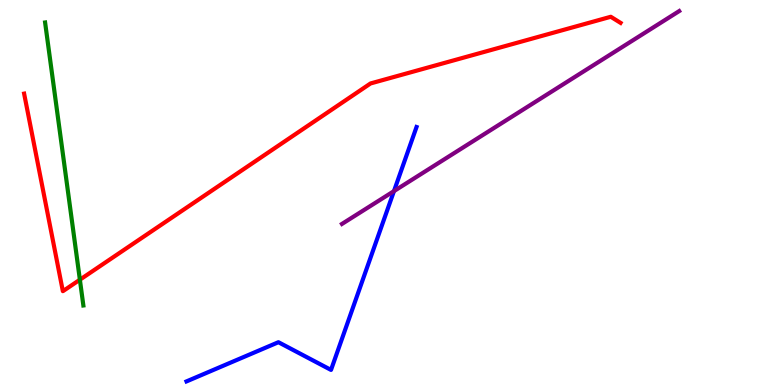[{'lines': ['blue', 'red'], 'intersections': []}, {'lines': ['green', 'red'], 'intersections': [{'x': 1.03, 'y': 2.73}]}, {'lines': ['purple', 'red'], 'intersections': []}, {'lines': ['blue', 'green'], 'intersections': []}, {'lines': ['blue', 'purple'], 'intersections': [{'x': 5.08, 'y': 5.04}]}, {'lines': ['green', 'purple'], 'intersections': []}]